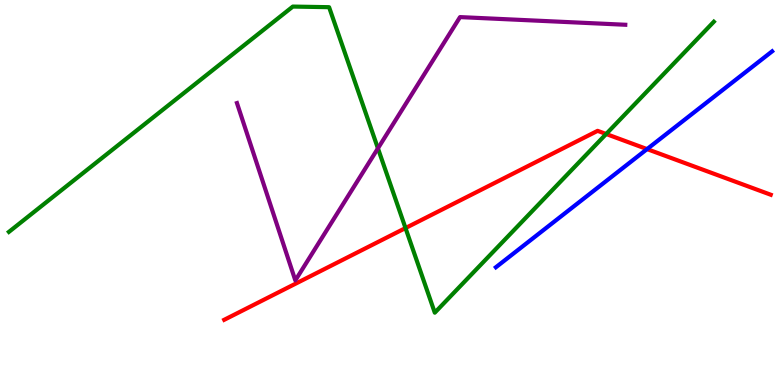[{'lines': ['blue', 'red'], 'intersections': [{'x': 8.35, 'y': 6.13}]}, {'lines': ['green', 'red'], 'intersections': [{'x': 5.23, 'y': 4.08}, {'x': 7.82, 'y': 6.52}]}, {'lines': ['purple', 'red'], 'intersections': []}, {'lines': ['blue', 'green'], 'intersections': []}, {'lines': ['blue', 'purple'], 'intersections': []}, {'lines': ['green', 'purple'], 'intersections': [{'x': 4.88, 'y': 6.15}]}]